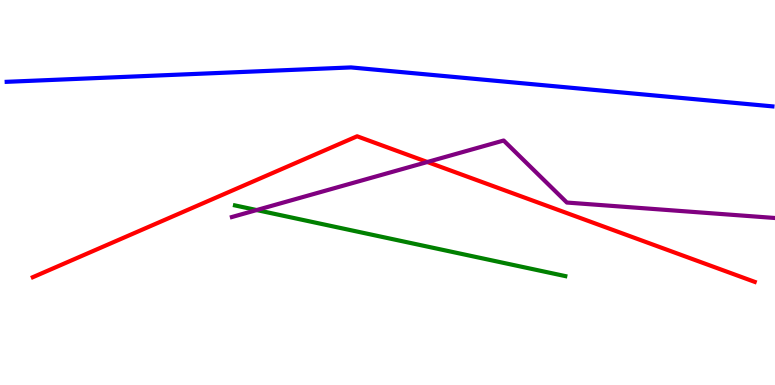[{'lines': ['blue', 'red'], 'intersections': []}, {'lines': ['green', 'red'], 'intersections': []}, {'lines': ['purple', 'red'], 'intersections': [{'x': 5.51, 'y': 5.79}]}, {'lines': ['blue', 'green'], 'intersections': []}, {'lines': ['blue', 'purple'], 'intersections': []}, {'lines': ['green', 'purple'], 'intersections': [{'x': 3.31, 'y': 4.54}]}]